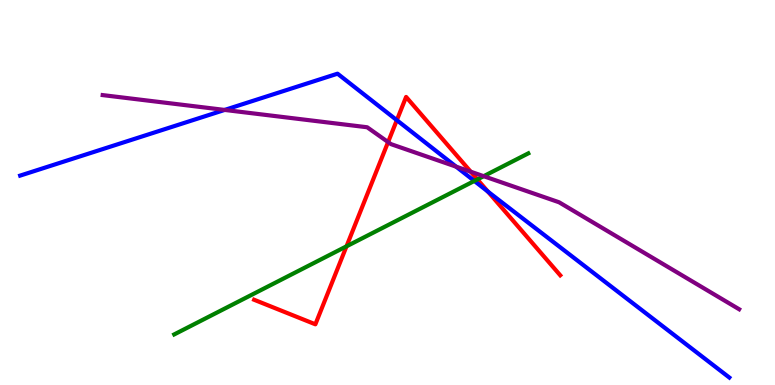[{'lines': ['blue', 'red'], 'intersections': [{'x': 5.12, 'y': 6.88}, {'x': 6.3, 'y': 5.02}]}, {'lines': ['green', 'red'], 'intersections': [{'x': 4.47, 'y': 3.6}, {'x': 6.16, 'y': 5.34}]}, {'lines': ['purple', 'red'], 'intersections': [{'x': 5.01, 'y': 6.31}, {'x': 6.07, 'y': 5.54}]}, {'lines': ['blue', 'green'], 'intersections': [{'x': 6.12, 'y': 5.3}]}, {'lines': ['blue', 'purple'], 'intersections': [{'x': 2.9, 'y': 7.14}, {'x': 5.89, 'y': 5.67}]}, {'lines': ['green', 'purple'], 'intersections': [{'x': 6.24, 'y': 5.42}]}]